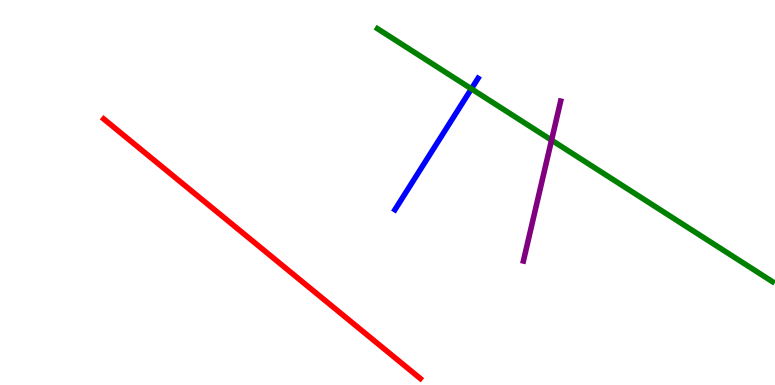[{'lines': ['blue', 'red'], 'intersections': []}, {'lines': ['green', 'red'], 'intersections': []}, {'lines': ['purple', 'red'], 'intersections': []}, {'lines': ['blue', 'green'], 'intersections': [{'x': 6.08, 'y': 7.69}]}, {'lines': ['blue', 'purple'], 'intersections': []}, {'lines': ['green', 'purple'], 'intersections': [{'x': 7.12, 'y': 6.36}]}]